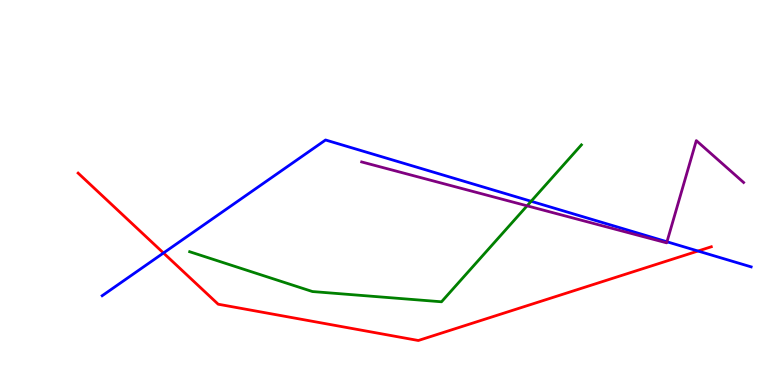[{'lines': ['blue', 'red'], 'intersections': [{'x': 2.11, 'y': 3.43}, {'x': 9.01, 'y': 3.48}]}, {'lines': ['green', 'red'], 'intersections': []}, {'lines': ['purple', 'red'], 'intersections': []}, {'lines': ['blue', 'green'], 'intersections': [{'x': 6.85, 'y': 4.77}]}, {'lines': ['blue', 'purple'], 'intersections': [{'x': 8.61, 'y': 3.72}]}, {'lines': ['green', 'purple'], 'intersections': [{'x': 6.8, 'y': 4.65}]}]